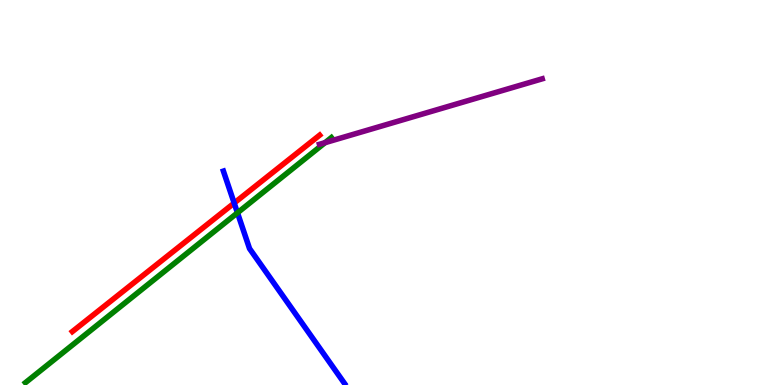[{'lines': ['blue', 'red'], 'intersections': [{'x': 3.02, 'y': 4.73}]}, {'lines': ['green', 'red'], 'intersections': []}, {'lines': ['purple', 'red'], 'intersections': []}, {'lines': ['blue', 'green'], 'intersections': [{'x': 3.06, 'y': 4.47}]}, {'lines': ['blue', 'purple'], 'intersections': []}, {'lines': ['green', 'purple'], 'intersections': [{'x': 4.19, 'y': 6.29}]}]